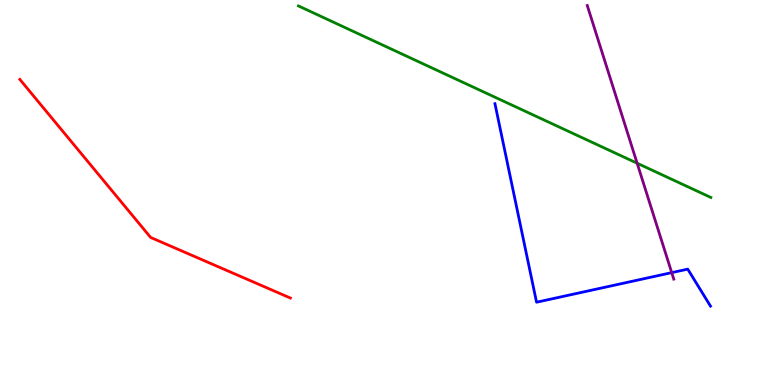[{'lines': ['blue', 'red'], 'intersections': []}, {'lines': ['green', 'red'], 'intersections': []}, {'lines': ['purple', 'red'], 'intersections': []}, {'lines': ['blue', 'green'], 'intersections': []}, {'lines': ['blue', 'purple'], 'intersections': [{'x': 8.67, 'y': 2.92}]}, {'lines': ['green', 'purple'], 'intersections': [{'x': 8.22, 'y': 5.76}]}]